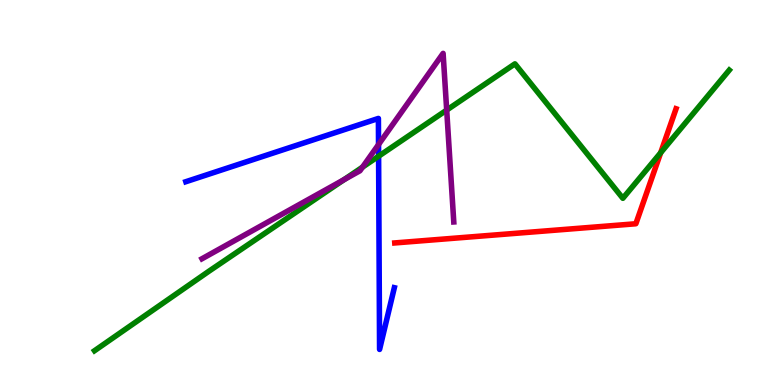[{'lines': ['blue', 'red'], 'intersections': []}, {'lines': ['green', 'red'], 'intersections': [{'x': 8.52, 'y': 6.03}]}, {'lines': ['purple', 'red'], 'intersections': []}, {'lines': ['blue', 'green'], 'intersections': [{'x': 4.89, 'y': 5.94}]}, {'lines': ['blue', 'purple'], 'intersections': [{'x': 4.88, 'y': 6.25}]}, {'lines': ['green', 'purple'], 'intersections': [{'x': 4.44, 'y': 5.33}, {'x': 4.68, 'y': 5.66}, {'x': 5.76, 'y': 7.14}]}]